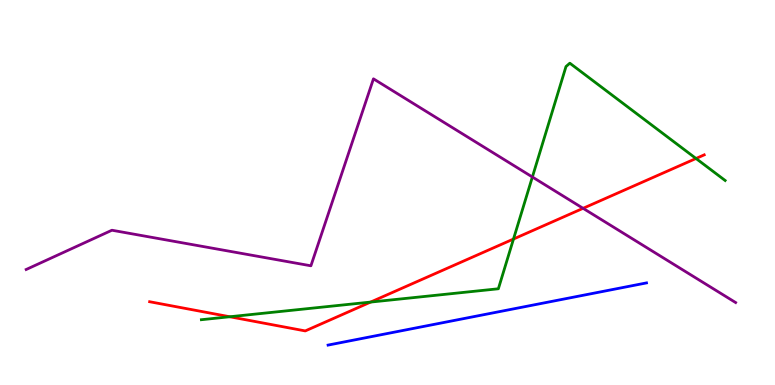[{'lines': ['blue', 'red'], 'intersections': []}, {'lines': ['green', 'red'], 'intersections': [{'x': 2.96, 'y': 1.77}, {'x': 4.78, 'y': 2.15}, {'x': 6.63, 'y': 3.79}, {'x': 8.98, 'y': 5.88}]}, {'lines': ['purple', 'red'], 'intersections': [{'x': 7.52, 'y': 4.59}]}, {'lines': ['blue', 'green'], 'intersections': []}, {'lines': ['blue', 'purple'], 'intersections': []}, {'lines': ['green', 'purple'], 'intersections': [{'x': 6.87, 'y': 5.4}]}]